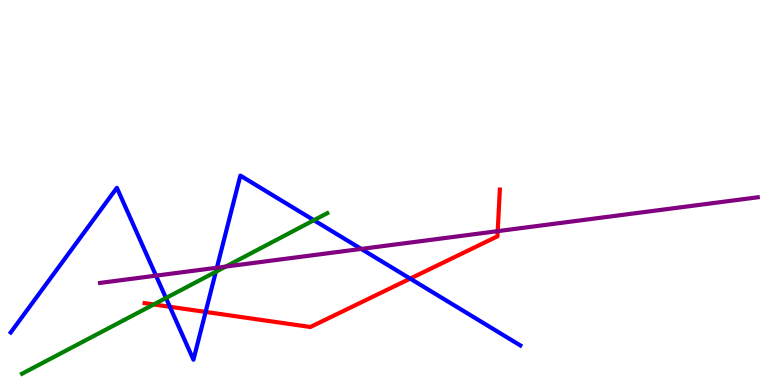[{'lines': ['blue', 'red'], 'intersections': [{'x': 2.19, 'y': 2.03}, {'x': 2.65, 'y': 1.9}, {'x': 5.29, 'y': 2.76}]}, {'lines': ['green', 'red'], 'intersections': [{'x': 1.98, 'y': 2.09}]}, {'lines': ['purple', 'red'], 'intersections': [{'x': 6.42, 'y': 4.0}]}, {'lines': ['blue', 'green'], 'intersections': [{'x': 2.14, 'y': 2.26}, {'x': 2.79, 'y': 2.94}, {'x': 4.05, 'y': 4.28}]}, {'lines': ['blue', 'purple'], 'intersections': [{'x': 2.01, 'y': 2.84}, {'x': 2.8, 'y': 3.05}, {'x': 4.66, 'y': 3.53}]}, {'lines': ['green', 'purple'], 'intersections': [{'x': 2.91, 'y': 3.08}]}]